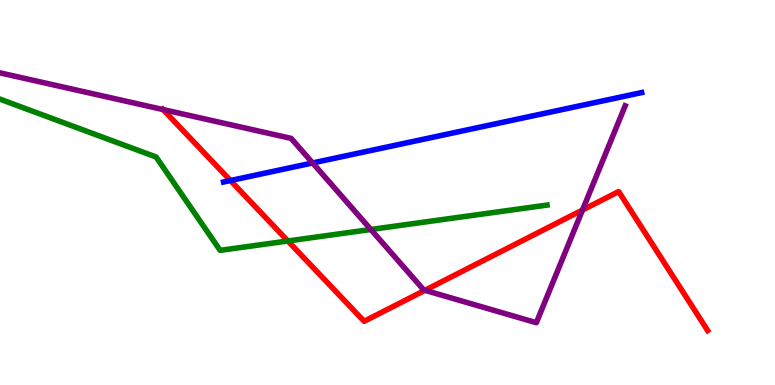[{'lines': ['blue', 'red'], 'intersections': [{'x': 2.97, 'y': 5.31}]}, {'lines': ['green', 'red'], 'intersections': [{'x': 3.71, 'y': 3.74}]}, {'lines': ['purple', 'red'], 'intersections': [{'x': 2.1, 'y': 7.15}, {'x': 5.48, 'y': 2.46}, {'x': 7.52, 'y': 4.55}]}, {'lines': ['blue', 'green'], 'intersections': []}, {'lines': ['blue', 'purple'], 'intersections': [{'x': 4.03, 'y': 5.77}]}, {'lines': ['green', 'purple'], 'intersections': [{'x': 4.79, 'y': 4.04}]}]